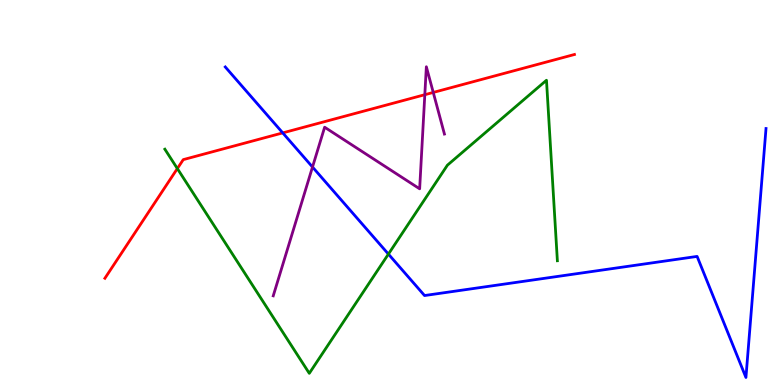[{'lines': ['blue', 'red'], 'intersections': [{'x': 3.65, 'y': 6.55}]}, {'lines': ['green', 'red'], 'intersections': [{'x': 2.29, 'y': 5.62}]}, {'lines': ['purple', 'red'], 'intersections': [{'x': 5.48, 'y': 7.54}, {'x': 5.59, 'y': 7.6}]}, {'lines': ['blue', 'green'], 'intersections': [{'x': 5.01, 'y': 3.4}]}, {'lines': ['blue', 'purple'], 'intersections': [{'x': 4.03, 'y': 5.66}]}, {'lines': ['green', 'purple'], 'intersections': []}]